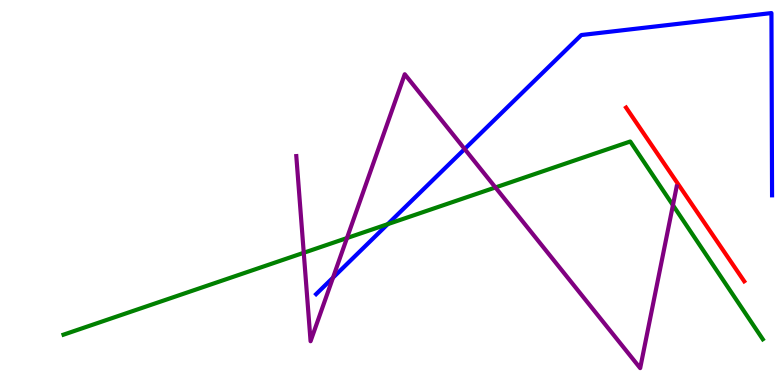[{'lines': ['blue', 'red'], 'intersections': []}, {'lines': ['green', 'red'], 'intersections': []}, {'lines': ['purple', 'red'], 'intersections': []}, {'lines': ['blue', 'green'], 'intersections': [{'x': 5.0, 'y': 4.18}]}, {'lines': ['blue', 'purple'], 'intersections': [{'x': 4.3, 'y': 2.79}, {'x': 6.0, 'y': 6.13}]}, {'lines': ['green', 'purple'], 'intersections': [{'x': 3.92, 'y': 3.43}, {'x': 4.48, 'y': 3.82}, {'x': 6.39, 'y': 5.13}, {'x': 8.68, 'y': 4.67}]}]